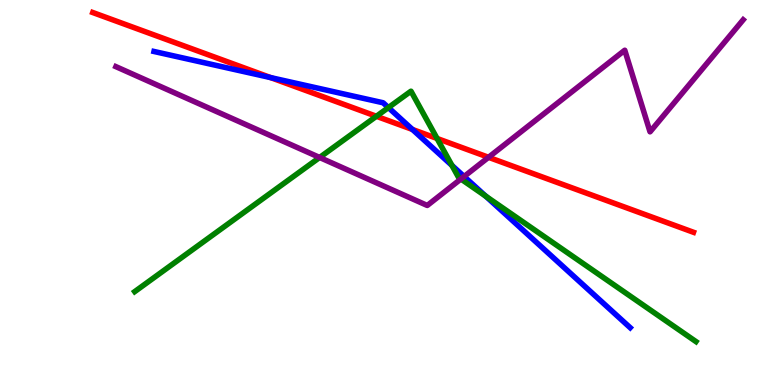[{'lines': ['blue', 'red'], 'intersections': [{'x': 3.49, 'y': 7.98}, {'x': 5.32, 'y': 6.64}]}, {'lines': ['green', 'red'], 'intersections': [{'x': 4.86, 'y': 6.98}, {'x': 5.64, 'y': 6.4}]}, {'lines': ['purple', 'red'], 'intersections': [{'x': 6.3, 'y': 5.91}]}, {'lines': ['blue', 'green'], 'intersections': [{'x': 5.01, 'y': 7.21}, {'x': 5.83, 'y': 5.7}, {'x': 6.27, 'y': 4.91}]}, {'lines': ['blue', 'purple'], 'intersections': [{'x': 5.99, 'y': 5.42}]}, {'lines': ['green', 'purple'], 'intersections': [{'x': 4.12, 'y': 5.91}, {'x': 5.95, 'y': 5.35}]}]